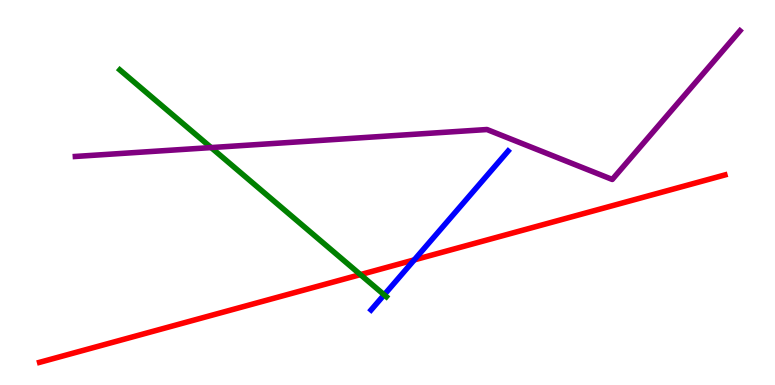[{'lines': ['blue', 'red'], 'intersections': [{'x': 5.35, 'y': 3.25}]}, {'lines': ['green', 'red'], 'intersections': [{'x': 4.65, 'y': 2.87}]}, {'lines': ['purple', 'red'], 'intersections': []}, {'lines': ['blue', 'green'], 'intersections': [{'x': 4.96, 'y': 2.34}]}, {'lines': ['blue', 'purple'], 'intersections': []}, {'lines': ['green', 'purple'], 'intersections': [{'x': 2.72, 'y': 6.17}]}]